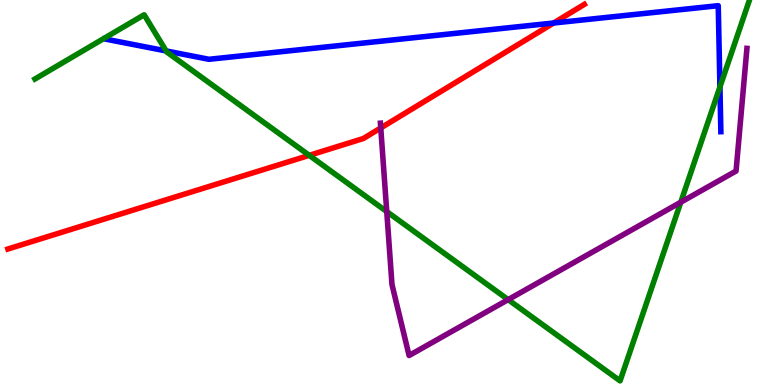[{'lines': ['blue', 'red'], 'intersections': [{'x': 7.14, 'y': 9.4}]}, {'lines': ['green', 'red'], 'intersections': [{'x': 3.99, 'y': 5.97}]}, {'lines': ['purple', 'red'], 'intersections': [{'x': 4.91, 'y': 6.68}]}, {'lines': ['blue', 'green'], 'intersections': [{'x': 2.14, 'y': 8.68}, {'x': 9.29, 'y': 7.74}]}, {'lines': ['blue', 'purple'], 'intersections': []}, {'lines': ['green', 'purple'], 'intersections': [{'x': 4.99, 'y': 4.5}, {'x': 6.56, 'y': 2.22}, {'x': 8.78, 'y': 4.75}]}]